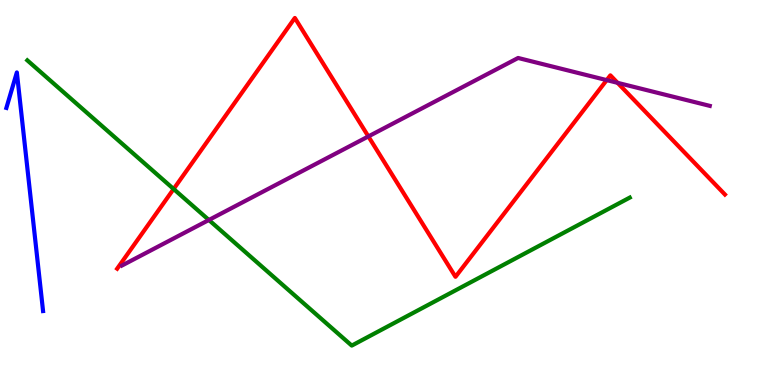[{'lines': ['blue', 'red'], 'intersections': []}, {'lines': ['green', 'red'], 'intersections': [{'x': 2.24, 'y': 5.09}]}, {'lines': ['purple', 'red'], 'intersections': [{'x': 4.75, 'y': 6.46}, {'x': 7.83, 'y': 7.92}, {'x': 7.97, 'y': 7.85}]}, {'lines': ['blue', 'green'], 'intersections': []}, {'lines': ['blue', 'purple'], 'intersections': []}, {'lines': ['green', 'purple'], 'intersections': [{'x': 2.7, 'y': 4.29}]}]